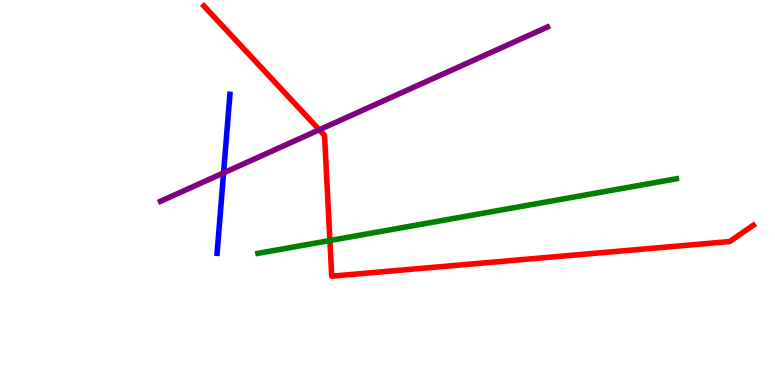[{'lines': ['blue', 'red'], 'intersections': []}, {'lines': ['green', 'red'], 'intersections': [{'x': 4.26, 'y': 3.75}]}, {'lines': ['purple', 'red'], 'intersections': [{'x': 4.12, 'y': 6.63}]}, {'lines': ['blue', 'green'], 'intersections': []}, {'lines': ['blue', 'purple'], 'intersections': [{'x': 2.88, 'y': 5.51}]}, {'lines': ['green', 'purple'], 'intersections': []}]